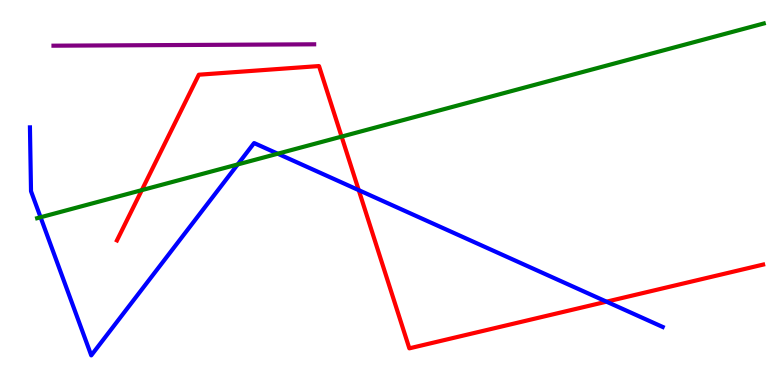[{'lines': ['blue', 'red'], 'intersections': [{'x': 4.63, 'y': 5.06}, {'x': 7.83, 'y': 2.16}]}, {'lines': ['green', 'red'], 'intersections': [{'x': 1.83, 'y': 5.06}, {'x': 4.41, 'y': 6.45}]}, {'lines': ['purple', 'red'], 'intersections': []}, {'lines': ['blue', 'green'], 'intersections': [{'x': 0.524, 'y': 4.36}, {'x': 3.07, 'y': 5.73}, {'x': 3.58, 'y': 6.01}]}, {'lines': ['blue', 'purple'], 'intersections': []}, {'lines': ['green', 'purple'], 'intersections': []}]